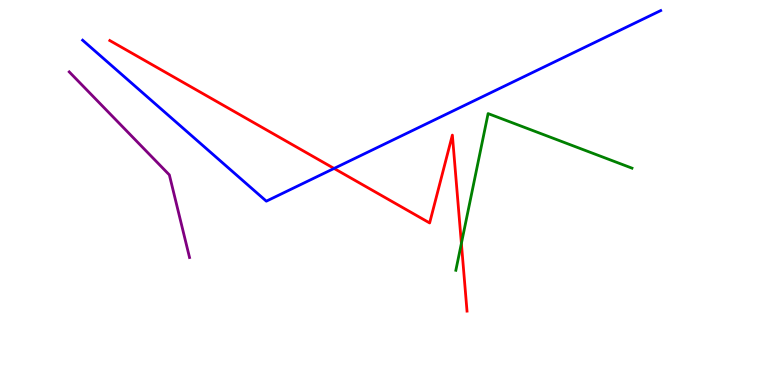[{'lines': ['blue', 'red'], 'intersections': [{'x': 4.31, 'y': 5.62}]}, {'lines': ['green', 'red'], 'intersections': [{'x': 5.95, 'y': 3.68}]}, {'lines': ['purple', 'red'], 'intersections': []}, {'lines': ['blue', 'green'], 'intersections': []}, {'lines': ['blue', 'purple'], 'intersections': []}, {'lines': ['green', 'purple'], 'intersections': []}]